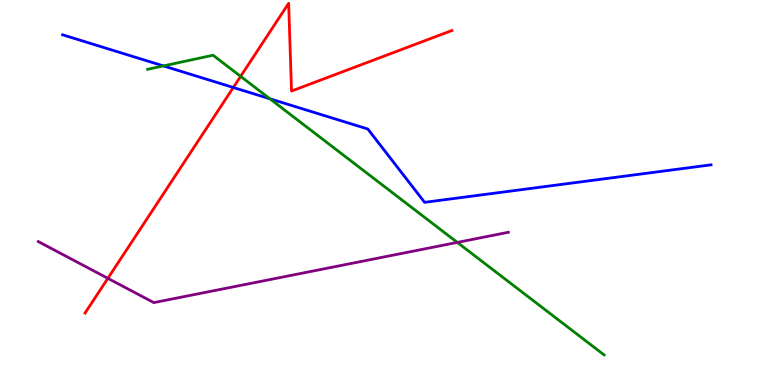[{'lines': ['blue', 'red'], 'intersections': [{'x': 3.01, 'y': 7.73}]}, {'lines': ['green', 'red'], 'intersections': [{'x': 3.1, 'y': 8.02}]}, {'lines': ['purple', 'red'], 'intersections': [{'x': 1.39, 'y': 2.77}]}, {'lines': ['blue', 'green'], 'intersections': [{'x': 2.11, 'y': 8.29}, {'x': 3.48, 'y': 7.43}]}, {'lines': ['blue', 'purple'], 'intersections': []}, {'lines': ['green', 'purple'], 'intersections': [{'x': 5.9, 'y': 3.7}]}]